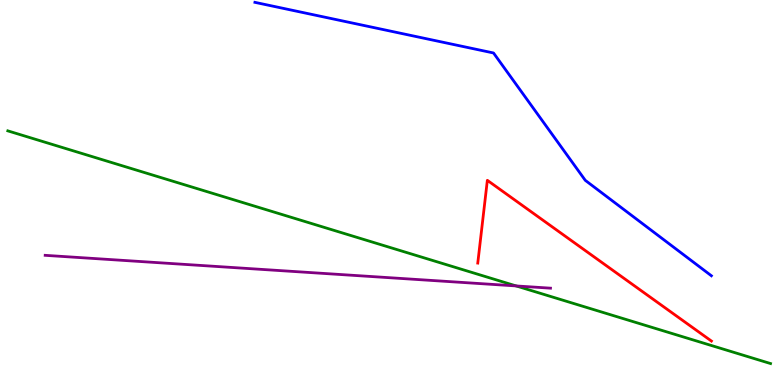[{'lines': ['blue', 'red'], 'intersections': []}, {'lines': ['green', 'red'], 'intersections': []}, {'lines': ['purple', 'red'], 'intersections': []}, {'lines': ['blue', 'green'], 'intersections': []}, {'lines': ['blue', 'purple'], 'intersections': []}, {'lines': ['green', 'purple'], 'intersections': [{'x': 6.66, 'y': 2.57}]}]